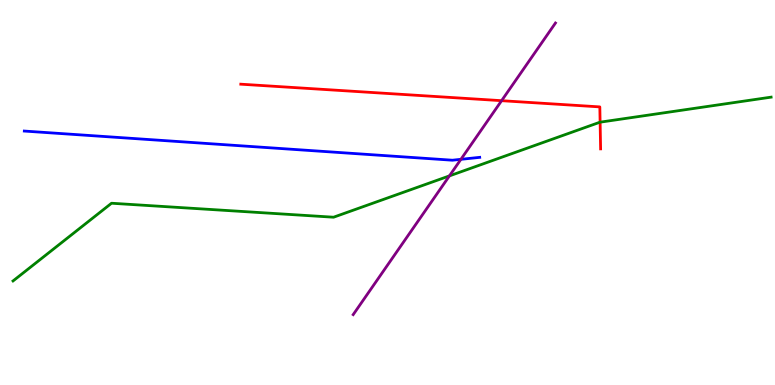[{'lines': ['blue', 'red'], 'intersections': []}, {'lines': ['green', 'red'], 'intersections': [{'x': 7.74, 'y': 6.83}]}, {'lines': ['purple', 'red'], 'intersections': [{'x': 6.47, 'y': 7.38}]}, {'lines': ['blue', 'green'], 'intersections': []}, {'lines': ['blue', 'purple'], 'intersections': [{'x': 5.95, 'y': 5.86}]}, {'lines': ['green', 'purple'], 'intersections': [{'x': 5.8, 'y': 5.43}]}]